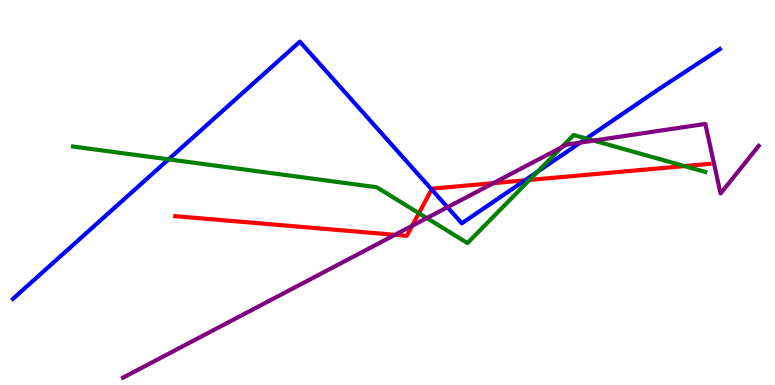[{'lines': ['blue', 'red'], 'intersections': [{'x': 5.57, 'y': 5.08}, {'x': 6.77, 'y': 5.32}]}, {'lines': ['green', 'red'], 'intersections': [{'x': 5.41, 'y': 4.46}, {'x': 6.83, 'y': 5.33}, {'x': 8.83, 'y': 5.69}]}, {'lines': ['purple', 'red'], 'intersections': [{'x': 5.1, 'y': 3.9}, {'x': 5.32, 'y': 4.14}, {'x': 6.37, 'y': 5.24}]}, {'lines': ['blue', 'green'], 'intersections': [{'x': 2.18, 'y': 5.86}, {'x': 6.94, 'y': 5.54}, {'x': 7.57, 'y': 6.4}]}, {'lines': ['blue', 'purple'], 'intersections': [{'x': 5.77, 'y': 4.62}, {'x': 7.49, 'y': 6.3}]}, {'lines': ['green', 'purple'], 'intersections': [{'x': 5.51, 'y': 4.34}, {'x': 7.25, 'y': 6.17}, {'x': 7.66, 'y': 6.35}]}]